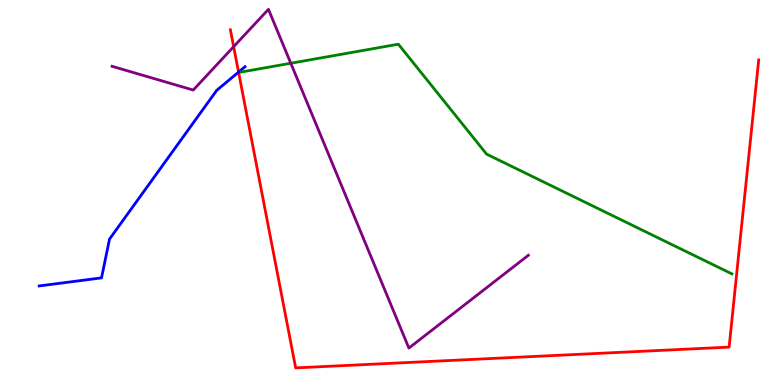[{'lines': ['blue', 'red'], 'intersections': [{'x': 3.08, 'y': 8.13}]}, {'lines': ['green', 'red'], 'intersections': []}, {'lines': ['purple', 'red'], 'intersections': [{'x': 3.01, 'y': 8.79}]}, {'lines': ['blue', 'green'], 'intersections': []}, {'lines': ['blue', 'purple'], 'intersections': []}, {'lines': ['green', 'purple'], 'intersections': [{'x': 3.75, 'y': 8.36}]}]